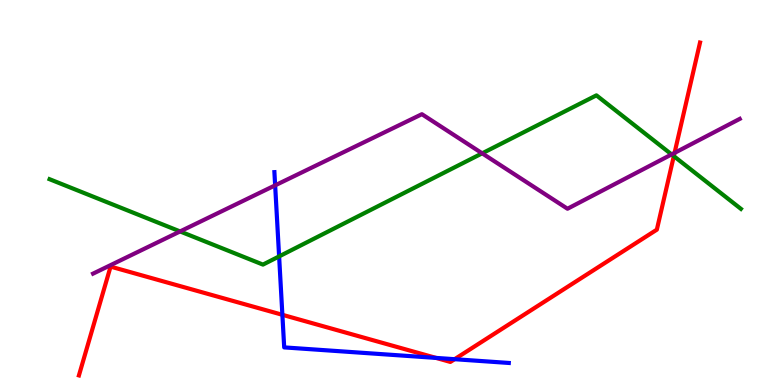[{'lines': ['blue', 'red'], 'intersections': [{'x': 3.64, 'y': 1.82}, {'x': 5.63, 'y': 0.704}, {'x': 5.87, 'y': 0.67}]}, {'lines': ['green', 'red'], 'intersections': [{'x': 8.69, 'y': 5.94}]}, {'lines': ['purple', 'red'], 'intersections': [{'x': 8.7, 'y': 6.03}]}, {'lines': ['blue', 'green'], 'intersections': [{'x': 3.6, 'y': 3.34}]}, {'lines': ['blue', 'purple'], 'intersections': [{'x': 3.55, 'y': 5.19}]}, {'lines': ['green', 'purple'], 'intersections': [{'x': 2.32, 'y': 3.99}, {'x': 6.22, 'y': 6.02}, {'x': 8.67, 'y': 5.99}]}]